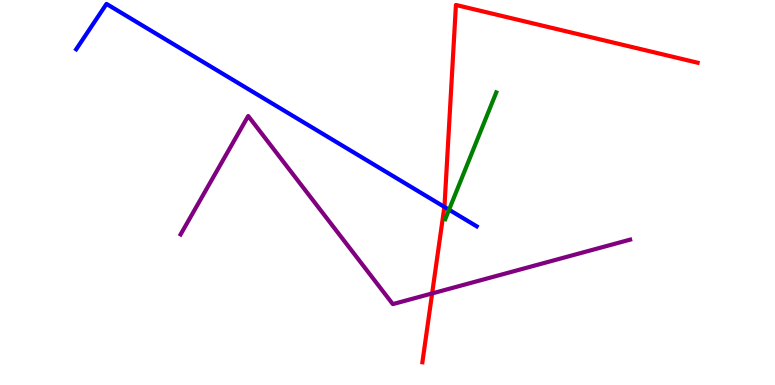[{'lines': ['blue', 'red'], 'intersections': [{'x': 5.73, 'y': 4.63}]}, {'lines': ['green', 'red'], 'intersections': []}, {'lines': ['purple', 'red'], 'intersections': [{'x': 5.58, 'y': 2.38}]}, {'lines': ['blue', 'green'], 'intersections': [{'x': 5.79, 'y': 4.55}]}, {'lines': ['blue', 'purple'], 'intersections': []}, {'lines': ['green', 'purple'], 'intersections': []}]